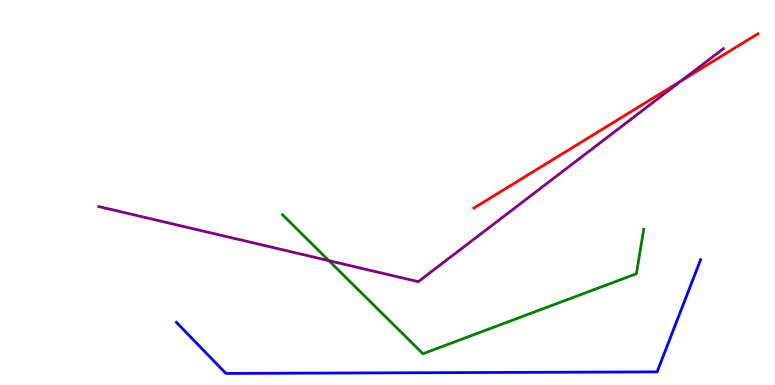[{'lines': ['blue', 'red'], 'intersections': []}, {'lines': ['green', 'red'], 'intersections': []}, {'lines': ['purple', 'red'], 'intersections': [{'x': 8.79, 'y': 7.9}]}, {'lines': ['blue', 'green'], 'intersections': []}, {'lines': ['blue', 'purple'], 'intersections': []}, {'lines': ['green', 'purple'], 'intersections': [{'x': 4.24, 'y': 3.23}]}]